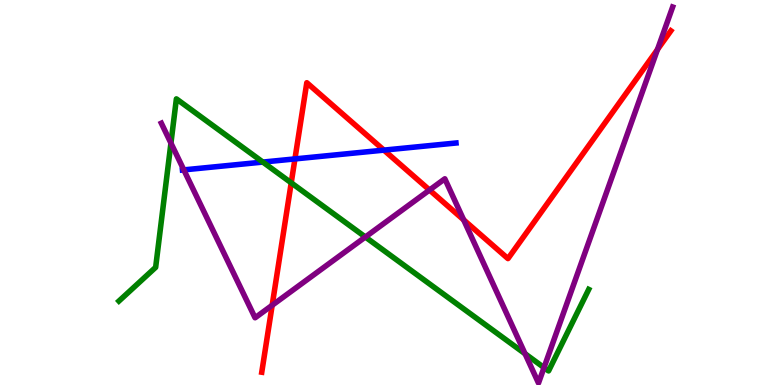[{'lines': ['blue', 'red'], 'intersections': [{'x': 3.81, 'y': 5.87}, {'x': 4.95, 'y': 6.1}]}, {'lines': ['green', 'red'], 'intersections': [{'x': 3.76, 'y': 5.25}]}, {'lines': ['purple', 'red'], 'intersections': [{'x': 3.51, 'y': 2.07}, {'x': 5.54, 'y': 5.06}, {'x': 5.98, 'y': 4.29}, {'x': 8.48, 'y': 8.71}]}, {'lines': ['blue', 'green'], 'intersections': [{'x': 3.39, 'y': 5.79}]}, {'lines': ['blue', 'purple'], 'intersections': [{'x': 2.37, 'y': 5.59}]}, {'lines': ['green', 'purple'], 'intersections': [{'x': 2.21, 'y': 6.28}, {'x': 4.71, 'y': 3.84}, {'x': 6.77, 'y': 0.812}, {'x': 7.02, 'y': 0.452}]}]